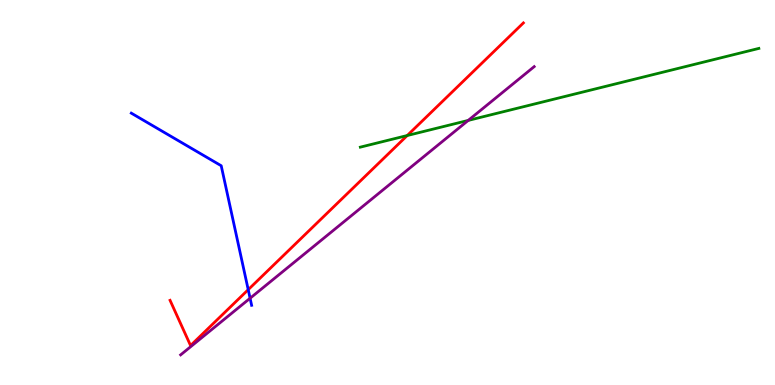[{'lines': ['blue', 'red'], 'intersections': [{'x': 3.2, 'y': 2.48}]}, {'lines': ['green', 'red'], 'intersections': [{'x': 5.25, 'y': 6.48}]}, {'lines': ['purple', 'red'], 'intersections': []}, {'lines': ['blue', 'green'], 'intersections': []}, {'lines': ['blue', 'purple'], 'intersections': [{'x': 3.23, 'y': 2.25}]}, {'lines': ['green', 'purple'], 'intersections': [{'x': 6.04, 'y': 6.87}]}]